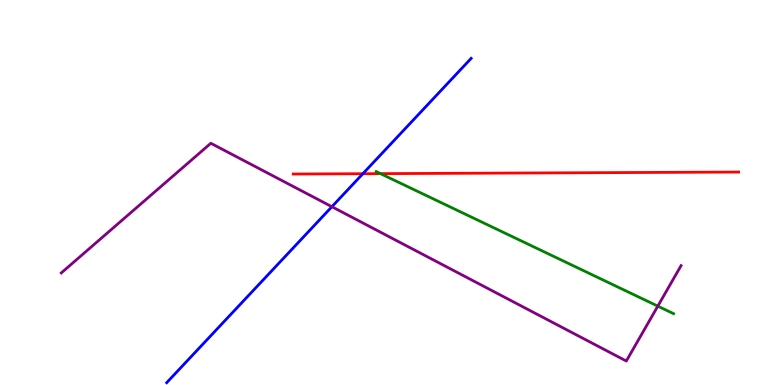[{'lines': ['blue', 'red'], 'intersections': [{'x': 4.68, 'y': 5.49}]}, {'lines': ['green', 'red'], 'intersections': [{'x': 4.91, 'y': 5.49}]}, {'lines': ['purple', 'red'], 'intersections': []}, {'lines': ['blue', 'green'], 'intersections': []}, {'lines': ['blue', 'purple'], 'intersections': [{'x': 4.28, 'y': 4.63}]}, {'lines': ['green', 'purple'], 'intersections': [{'x': 8.49, 'y': 2.05}]}]